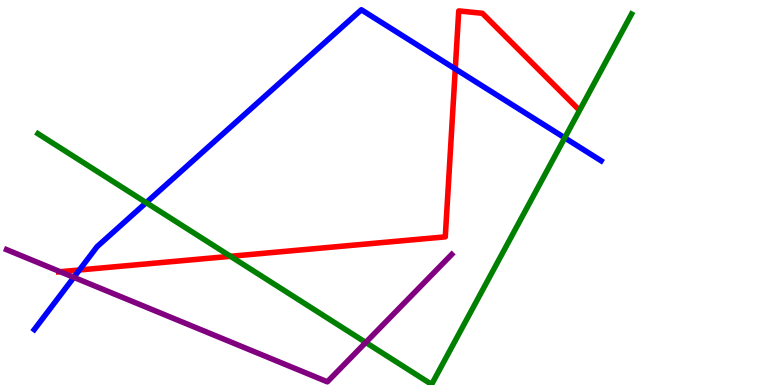[{'lines': ['blue', 'red'], 'intersections': [{'x': 1.02, 'y': 2.99}, {'x': 5.87, 'y': 8.21}]}, {'lines': ['green', 'red'], 'intersections': [{'x': 2.97, 'y': 3.34}]}, {'lines': ['purple', 'red'], 'intersections': [{'x': 0.777, 'y': 2.94}]}, {'lines': ['blue', 'green'], 'intersections': [{'x': 1.89, 'y': 4.74}, {'x': 7.29, 'y': 6.42}]}, {'lines': ['blue', 'purple'], 'intersections': [{'x': 0.953, 'y': 2.8}]}, {'lines': ['green', 'purple'], 'intersections': [{'x': 4.72, 'y': 1.11}]}]